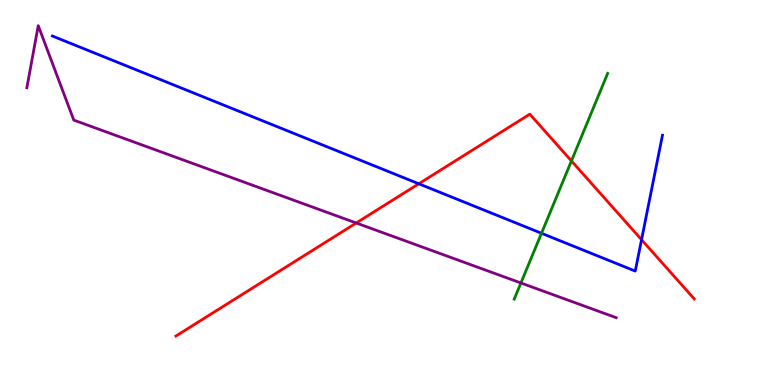[{'lines': ['blue', 'red'], 'intersections': [{'x': 5.4, 'y': 5.23}, {'x': 8.28, 'y': 3.77}]}, {'lines': ['green', 'red'], 'intersections': [{'x': 7.37, 'y': 5.82}]}, {'lines': ['purple', 'red'], 'intersections': [{'x': 4.6, 'y': 4.21}]}, {'lines': ['blue', 'green'], 'intersections': [{'x': 6.99, 'y': 3.94}]}, {'lines': ['blue', 'purple'], 'intersections': []}, {'lines': ['green', 'purple'], 'intersections': [{'x': 6.72, 'y': 2.65}]}]